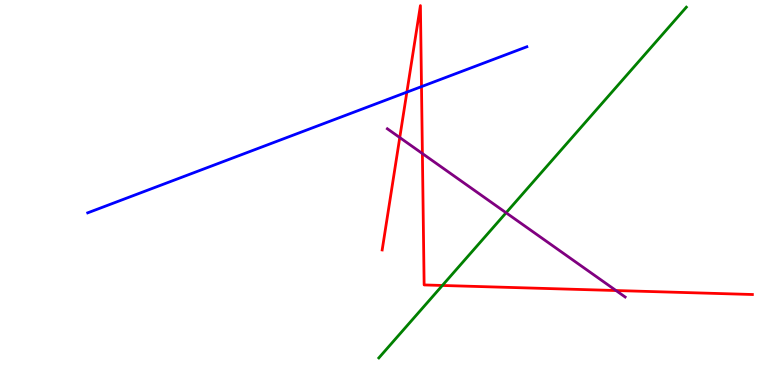[{'lines': ['blue', 'red'], 'intersections': [{'x': 5.25, 'y': 7.61}, {'x': 5.44, 'y': 7.75}]}, {'lines': ['green', 'red'], 'intersections': [{'x': 5.71, 'y': 2.59}]}, {'lines': ['purple', 'red'], 'intersections': [{'x': 5.16, 'y': 6.43}, {'x': 5.45, 'y': 6.01}, {'x': 7.95, 'y': 2.45}]}, {'lines': ['blue', 'green'], 'intersections': []}, {'lines': ['blue', 'purple'], 'intersections': []}, {'lines': ['green', 'purple'], 'intersections': [{'x': 6.53, 'y': 4.47}]}]